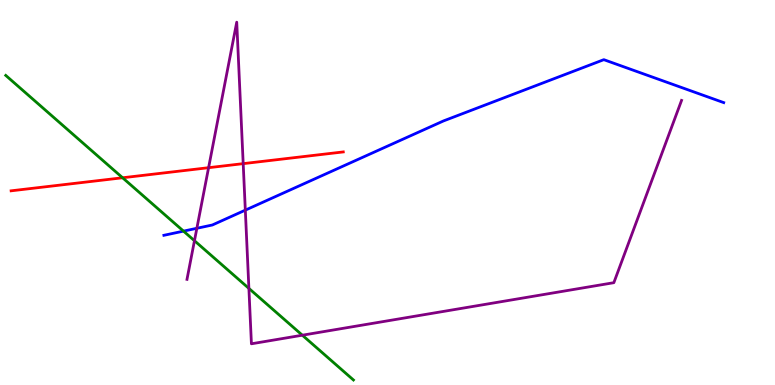[{'lines': ['blue', 'red'], 'intersections': []}, {'lines': ['green', 'red'], 'intersections': [{'x': 1.58, 'y': 5.38}]}, {'lines': ['purple', 'red'], 'intersections': [{'x': 2.69, 'y': 5.64}, {'x': 3.14, 'y': 5.75}]}, {'lines': ['blue', 'green'], 'intersections': [{'x': 2.37, 'y': 4.0}]}, {'lines': ['blue', 'purple'], 'intersections': [{'x': 2.54, 'y': 4.07}, {'x': 3.17, 'y': 4.54}]}, {'lines': ['green', 'purple'], 'intersections': [{'x': 2.51, 'y': 3.75}, {'x': 3.21, 'y': 2.51}, {'x': 3.9, 'y': 1.29}]}]